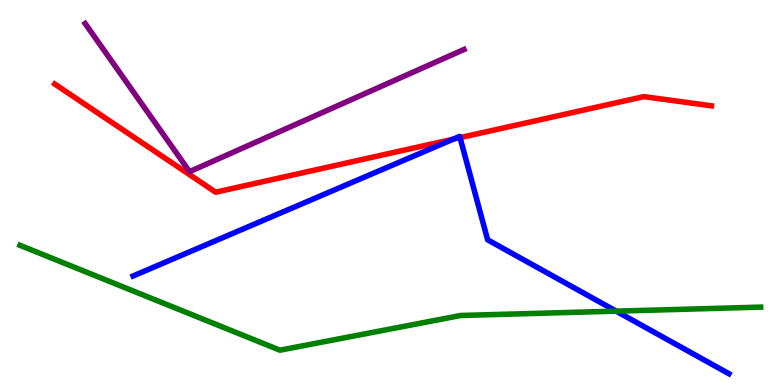[{'lines': ['blue', 'red'], 'intersections': [{'x': 5.85, 'y': 6.39}, {'x': 5.94, 'y': 6.42}]}, {'lines': ['green', 'red'], 'intersections': []}, {'lines': ['purple', 'red'], 'intersections': []}, {'lines': ['blue', 'green'], 'intersections': [{'x': 7.95, 'y': 1.92}]}, {'lines': ['blue', 'purple'], 'intersections': []}, {'lines': ['green', 'purple'], 'intersections': []}]